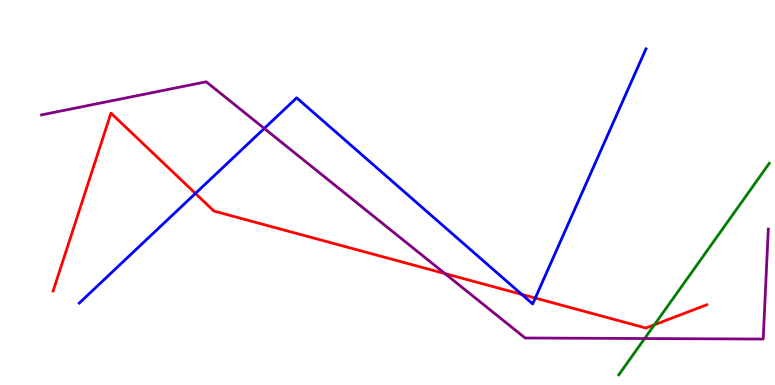[{'lines': ['blue', 'red'], 'intersections': [{'x': 2.52, 'y': 4.98}, {'x': 6.73, 'y': 2.35}, {'x': 6.91, 'y': 2.26}]}, {'lines': ['green', 'red'], 'intersections': [{'x': 8.44, 'y': 1.56}]}, {'lines': ['purple', 'red'], 'intersections': [{'x': 5.74, 'y': 2.89}]}, {'lines': ['blue', 'green'], 'intersections': []}, {'lines': ['blue', 'purple'], 'intersections': [{'x': 3.41, 'y': 6.66}]}, {'lines': ['green', 'purple'], 'intersections': [{'x': 8.32, 'y': 1.21}]}]